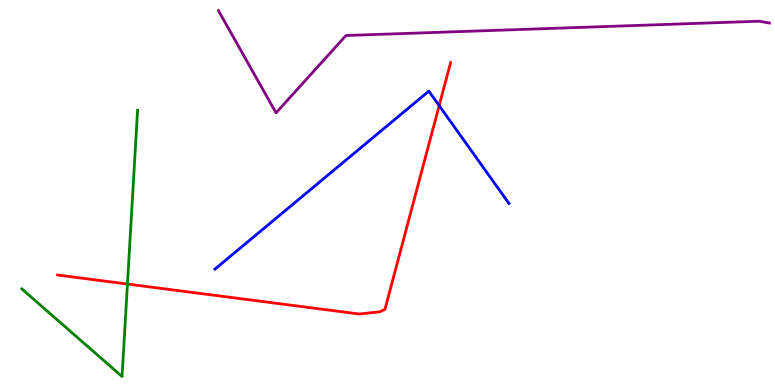[{'lines': ['blue', 'red'], 'intersections': [{'x': 5.67, 'y': 7.26}]}, {'lines': ['green', 'red'], 'intersections': [{'x': 1.64, 'y': 2.62}]}, {'lines': ['purple', 'red'], 'intersections': []}, {'lines': ['blue', 'green'], 'intersections': []}, {'lines': ['blue', 'purple'], 'intersections': []}, {'lines': ['green', 'purple'], 'intersections': []}]